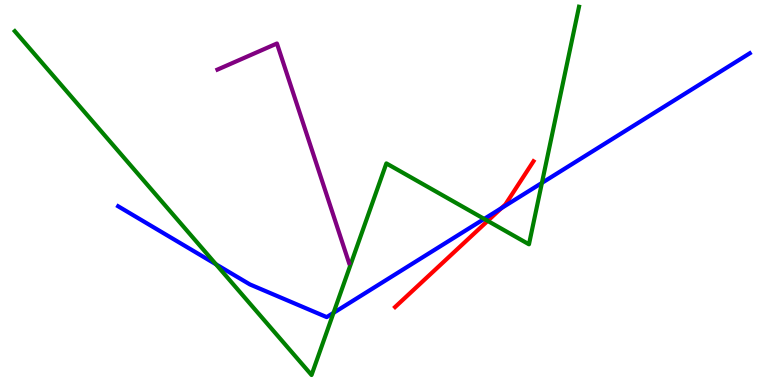[{'lines': ['blue', 'red'], 'intersections': [{'x': 6.47, 'y': 4.59}]}, {'lines': ['green', 'red'], 'intersections': [{'x': 6.29, 'y': 4.26}]}, {'lines': ['purple', 'red'], 'intersections': []}, {'lines': ['blue', 'green'], 'intersections': [{'x': 2.79, 'y': 3.13}, {'x': 4.3, 'y': 1.87}, {'x': 6.25, 'y': 4.31}, {'x': 6.99, 'y': 5.25}]}, {'lines': ['blue', 'purple'], 'intersections': []}, {'lines': ['green', 'purple'], 'intersections': []}]